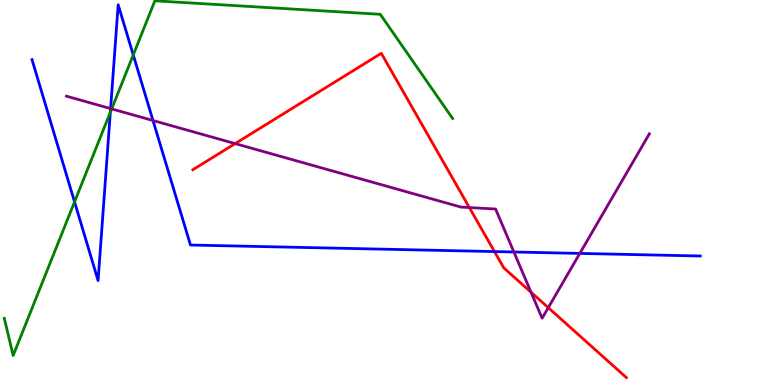[{'lines': ['blue', 'red'], 'intersections': [{'x': 6.38, 'y': 3.47}]}, {'lines': ['green', 'red'], 'intersections': []}, {'lines': ['purple', 'red'], 'intersections': [{'x': 3.03, 'y': 6.27}, {'x': 6.06, 'y': 4.61}, {'x': 6.85, 'y': 2.41}, {'x': 7.07, 'y': 2.01}]}, {'lines': ['blue', 'green'], 'intersections': [{'x': 0.962, 'y': 4.76}, {'x': 1.42, 'y': 7.08}, {'x': 1.72, 'y': 8.57}]}, {'lines': ['blue', 'purple'], 'intersections': [{'x': 1.43, 'y': 7.18}, {'x': 1.97, 'y': 6.87}, {'x': 6.63, 'y': 3.45}, {'x': 7.48, 'y': 3.42}]}, {'lines': ['green', 'purple'], 'intersections': [{'x': 1.44, 'y': 7.17}]}]